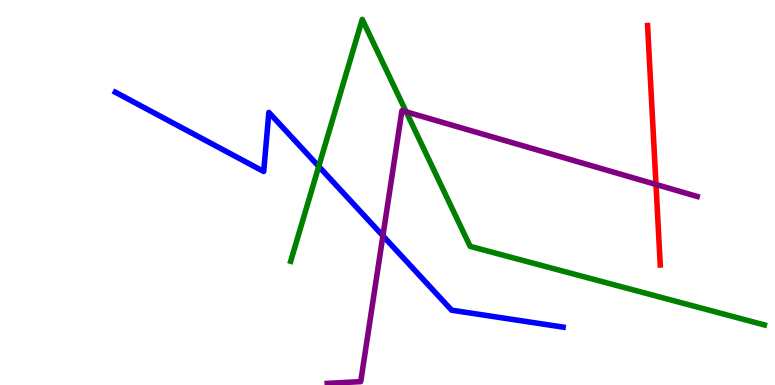[{'lines': ['blue', 'red'], 'intersections': []}, {'lines': ['green', 'red'], 'intersections': []}, {'lines': ['purple', 'red'], 'intersections': [{'x': 8.46, 'y': 5.21}]}, {'lines': ['blue', 'green'], 'intersections': [{'x': 4.11, 'y': 5.68}]}, {'lines': ['blue', 'purple'], 'intersections': [{'x': 4.94, 'y': 3.88}]}, {'lines': ['green', 'purple'], 'intersections': [{'x': 5.24, 'y': 7.1}]}]